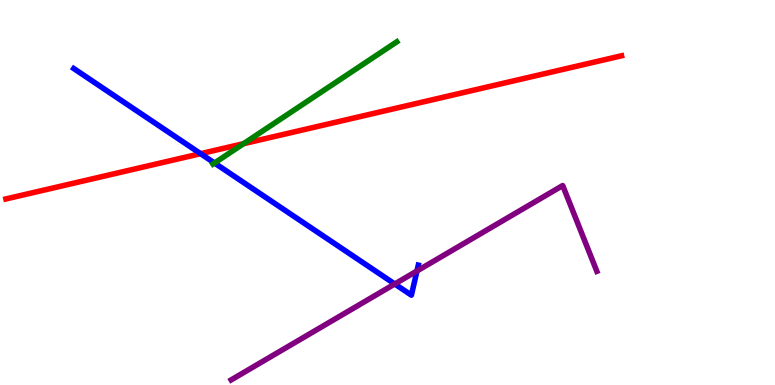[{'lines': ['blue', 'red'], 'intersections': [{'x': 2.59, 'y': 6.01}]}, {'lines': ['green', 'red'], 'intersections': [{'x': 3.14, 'y': 6.27}]}, {'lines': ['purple', 'red'], 'intersections': []}, {'lines': ['blue', 'green'], 'intersections': [{'x': 2.77, 'y': 5.77}]}, {'lines': ['blue', 'purple'], 'intersections': [{'x': 5.09, 'y': 2.62}, {'x': 5.38, 'y': 2.96}]}, {'lines': ['green', 'purple'], 'intersections': []}]